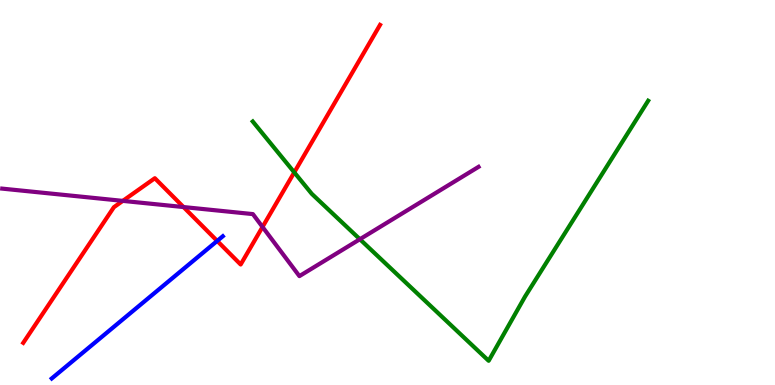[{'lines': ['blue', 'red'], 'intersections': [{'x': 2.8, 'y': 3.74}]}, {'lines': ['green', 'red'], 'intersections': [{'x': 3.8, 'y': 5.52}]}, {'lines': ['purple', 'red'], 'intersections': [{'x': 1.58, 'y': 4.78}, {'x': 2.37, 'y': 4.62}, {'x': 3.39, 'y': 4.11}]}, {'lines': ['blue', 'green'], 'intersections': []}, {'lines': ['blue', 'purple'], 'intersections': []}, {'lines': ['green', 'purple'], 'intersections': [{'x': 4.64, 'y': 3.79}]}]